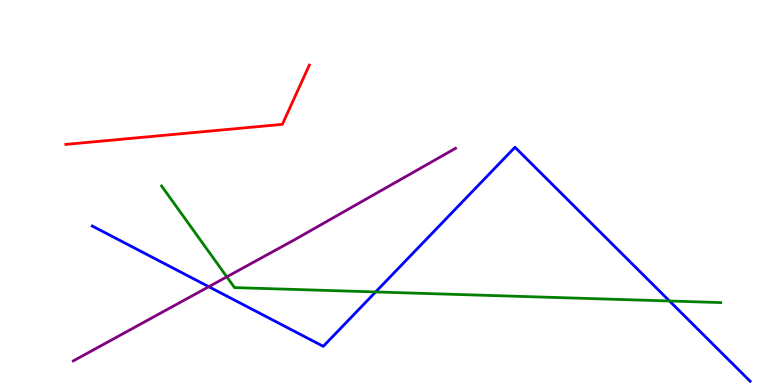[{'lines': ['blue', 'red'], 'intersections': []}, {'lines': ['green', 'red'], 'intersections': []}, {'lines': ['purple', 'red'], 'intersections': []}, {'lines': ['blue', 'green'], 'intersections': [{'x': 4.85, 'y': 2.42}, {'x': 8.64, 'y': 2.18}]}, {'lines': ['blue', 'purple'], 'intersections': [{'x': 2.69, 'y': 2.55}]}, {'lines': ['green', 'purple'], 'intersections': [{'x': 2.93, 'y': 2.81}]}]